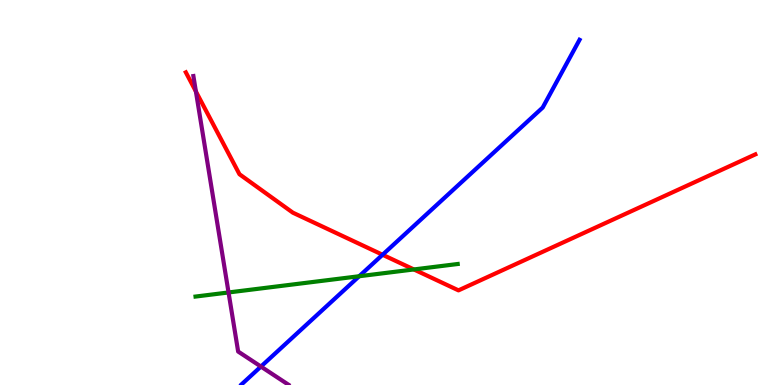[{'lines': ['blue', 'red'], 'intersections': [{'x': 4.94, 'y': 3.38}]}, {'lines': ['green', 'red'], 'intersections': [{'x': 5.34, 'y': 3.0}]}, {'lines': ['purple', 'red'], 'intersections': [{'x': 2.53, 'y': 7.62}]}, {'lines': ['blue', 'green'], 'intersections': [{'x': 4.63, 'y': 2.83}]}, {'lines': ['blue', 'purple'], 'intersections': [{'x': 3.37, 'y': 0.479}]}, {'lines': ['green', 'purple'], 'intersections': [{'x': 2.95, 'y': 2.4}]}]